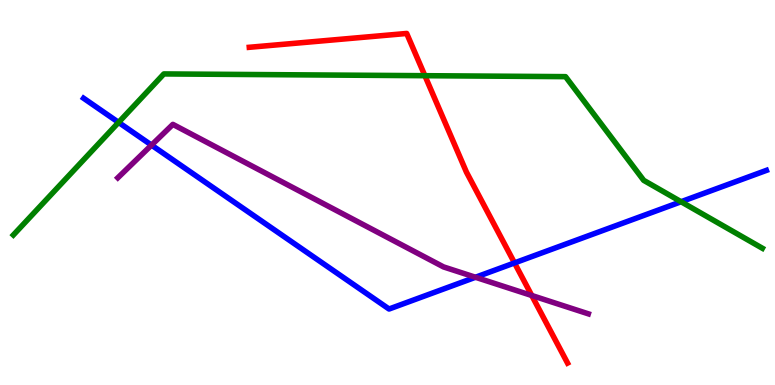[{'lines': ['blue', 'red'], 'intersections': [{'x': 6.64, 'y': 3.17}]}, {'lines': ['green', 'red'], 'intersections': [{'x': 5.48, 'y': 8.03}]}, {'lines': ['purple', 'red'], 'intersections': [{'x': 6.86, 'y': 2.32}]}, {'lines': ['blue', 'green'], 'intersections': [{'x': 1.53, 'y': 6.82}, {'x': 8.79, 'y': 4.76}]}, {'lines': ['blue', 'purple'], 'intersections': [{'x': 1.96, 'y': 6.23}, {'x': 6.14, 'y': 2.8}]}, {'lines': ['green', 'purple'], 'intersections': []}]